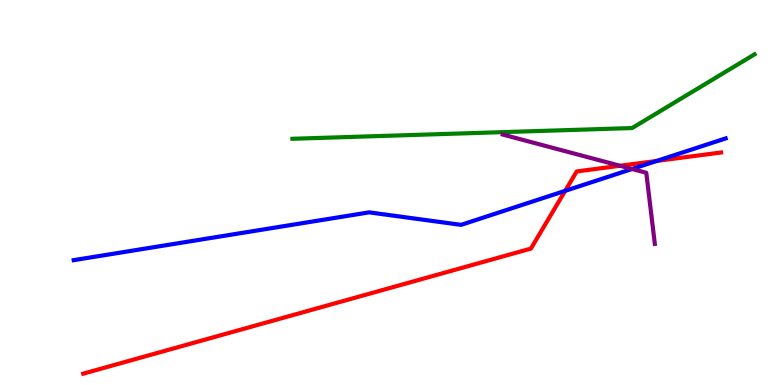[{'lines': ['blue', 'red'], 'intersections': [{'x': 7.29, 'y': 5.04}, {'x': 8.47, 'y': 5.82}]}, {'lines': ['green', 'red'], 'intersections': []}, {'lines': ['purple', 'red'], 'intersections': [{'x': 8.0, 'y': 5.69}]}, {'lines': ['blue', 'green'], 'intersections': []}, {'lines': ['blue', 'purple'], 'intersections': [{'x': 8.16, 'y': 5.61}]}, {'lines': ['green', 'purple'], 'intersections': []}]